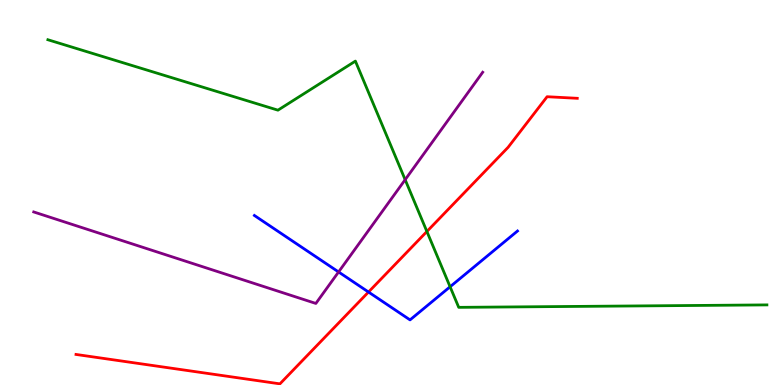[{'lines': ['blue', 'red'], 'intersections': [{'x': 4.75, 'y': 2.41}]}, {'lines': ['green', 'red'], 'intersections': [{'x': 5.51, 'y': 3.99}]}, {'lines': ['purple', 'red'], 'intersections': []}, {'lines': ['blue', 'green'], 'intersections': [{'x': 5.81, 'y': 2.55}]}, {'lines': ['blue', 'purple'], 'intersections': [{'x': 4.37, 'y': 2.94}]}, {'lines': ['green', 'purple'], 'intersections': [{'x': 5.23, 'y': 5.33}]}]